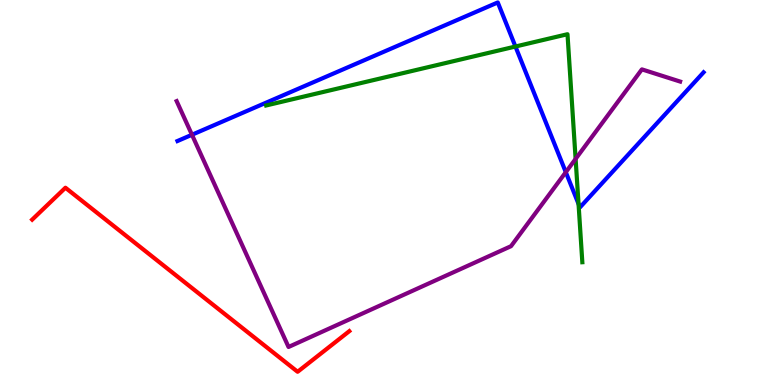[{'lines': ['blue', 'red'], 'intersections': []}, {'lines': ['green', 'red'], 'intersections': []}, {'lines': ['purple', 'red'], 'intersections': []}, {'lines': ['blue', 'green'], 'intersections': [{'x': 6.65, 'y': 8.79}, {'x': 7.47, 'y': 4.7}]}, {'lines': ['blue', 'purple'], 'intersections': [{'x': 2.48, 'y': 6.5}, {'x': 7.3, 'y': 5.53}]}, {'lines': ['green', 'purple'], 'intersections': [{'x': 7.43, 'y': 5.87}]}]